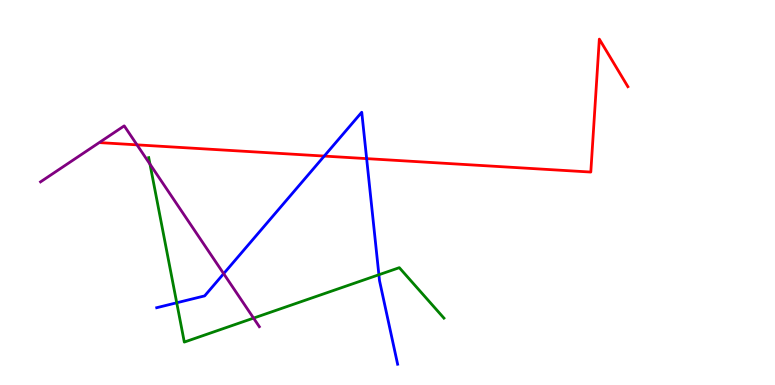[{'lines': ['blue', 'red'], 'intersections': [{'x': 4.18, 'y': 5.95}, {'x': 4.73, 'y': 5.88}]}, {'lines': ['green', 'red'], 'intersections': []}, {'lines': ['purple', 'red'], 'intersections': [{'x': 1.77, 'y': 6.24}]}, {'lines': ['blue', 'green'], 'intersections': [{'x': 2.28, 'y': 2.14}, {'x': 4.89, 'y': 2.86}]}, {'lines': ['blue', 'purple'], 'intersections': [{'x': 2.89, 'y': 2.89}]}, {'lines': ['green', 'purple'], 'intersections': [{'x': 1.94, 'y': 5.74}, {'x': 3.27, 'y': 1.74}]}]